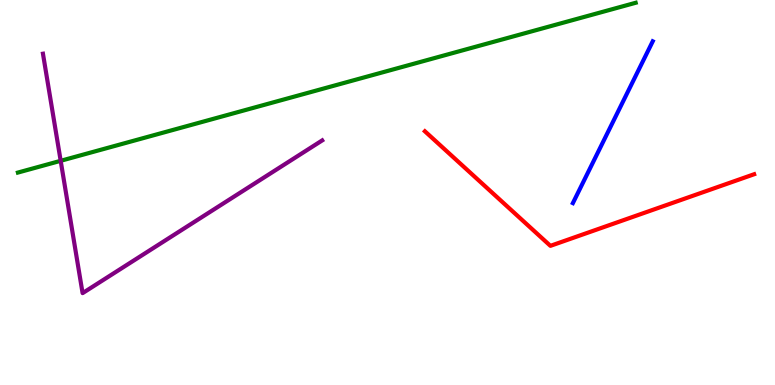[{'lines': ['blue', 'red'], 'intersections': []}, {'lines': ['green', 'red'], 'intersections': []}, {'lines': ['purple', 'red'], 'intersections': []}, {'lines': ['blue', 'green'], 'intersections': []}, {'lines': ['blue', 'purple'], 'intersections': []}, {'lines': ['green', 'purple'], 'intersections': [{'x': 0.783, 'y': 5.82}]}]